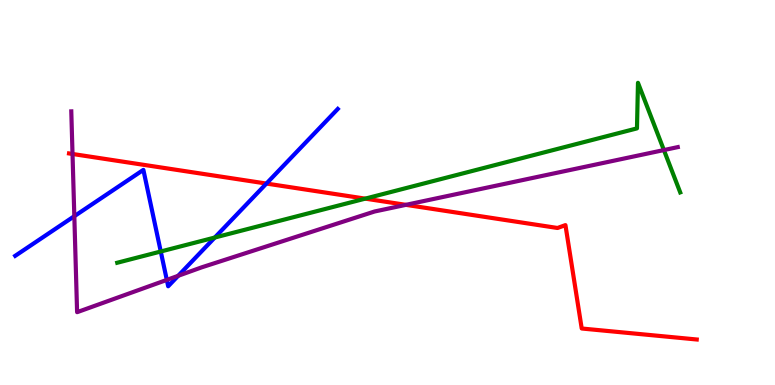[{'lines': ['blue', 'red'], 'intersections': [{'x': 3.44, 'y': 5.23}]}, {'lines': ['green', 'red'], 'intersections': [{'x': 4.71, 'y': 4.84}]}, {'lines': ['purple', 'red'], 'intersections': [{'x': 0.936, 'y': 6.0}, {'x': 5.24, 'y': 4.68}]}, {'lines': ['blue', 'green'], 'intersections': [{'x': 2.07, 'y': 3.47}, {'x': 2.77, 'y': 3.83}]}, {'lines': ['blue', 'purple'], 'intersections': [{'x': 0.959, 'y': 4.38}, {'x': 2.15, 'y': 2.73}, {'x': 2.3, 'y': 2.84}]}, {'lines': ['green', 'purple'], 'intersections': [{'x': 8.57, 'y': 6.1}]}]